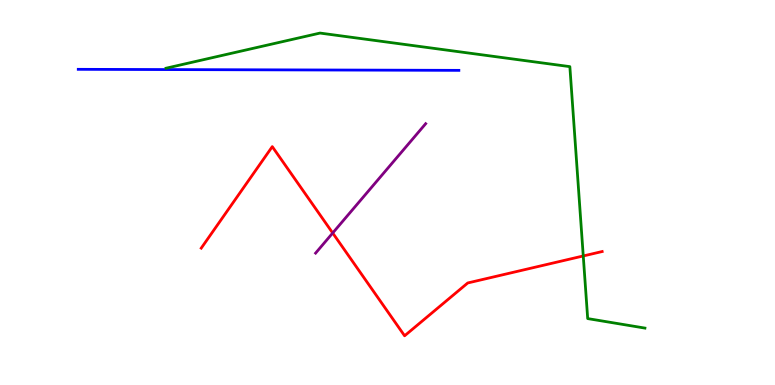[{'lines': ['blue', 'red'], 'intersections': []}, {'lines': ['green', 'red'], 'intersections': [{'x': 7.53, 'y': 3.35}]}, {'lines': ['purple', 'red'], 'intersections': [{'x': 4.29, 'y': 3.95}]}, {'lines': ['blue', 'green'], 'intersections': []}, {'lines': ['blue', 'purple'], 'intersections': []}, {'lines': ['green', 'purple'], 'intersections': []}]